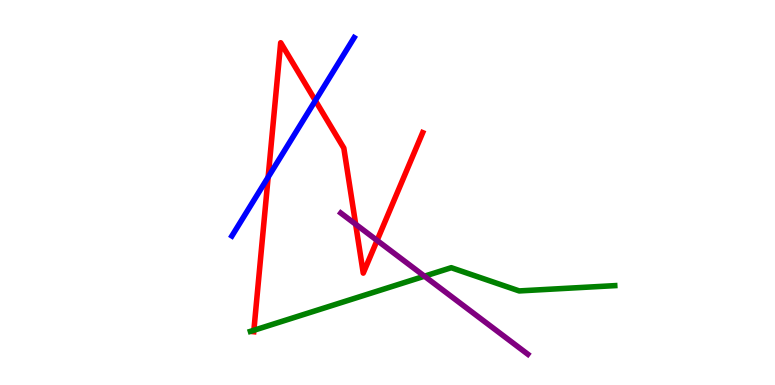[{'lines': ['blue', 'red'], 'intersections': [{'x': 3.46, 'y': 5.4}, {'x': 4.07, 'y': 7.39}]}, {'lines': ['green', 'red'], 'intersections': [{'x': 3.28, 'y': 1.42}]}, {'lines': ['purple', 'red'], 'intersections': [{'x': 4.59, 'y': 4.18}, {'x': 4.87, 'y': 3.76}]}, {'lines': ['blue', 'green'], 'intersections': []}, {'lines': ['blue', 'purple'], 'intersections': []}, {'lines': ['green', 'purple'], 'intersections': [{'x': 5.48, 'y': 2.83}]}]